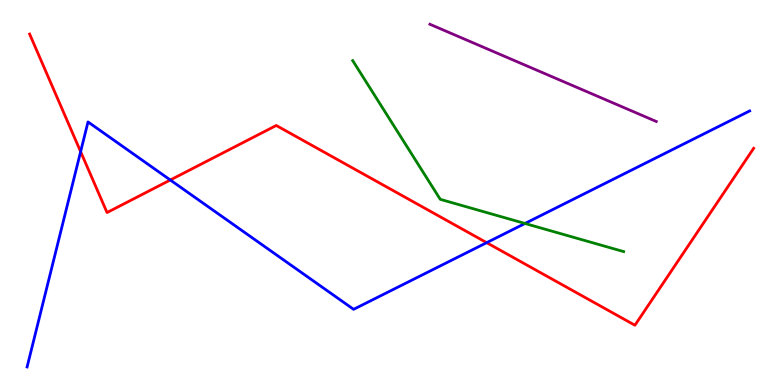[{'lines': ['blue', 'red'], 'intersections': [{'x': 1.04, 'y': 6.06}, {'x': 2.2, 'y': 5.32}, {'x': 6.28, 'y': 3.7}]}, {'lines': ['green', 'red'], 'intersections': []}, {'lines': ['purple', 'red'], 'intersections': []}, {'lines': ['blue', 'green'], 'intersections': [{'x': 6.77, 'y': 4.2}]}, {'lines': ['blue', 'purple'], 'intersections': []}, {'lines': ['green', 'purple'], 'intersections': []}]